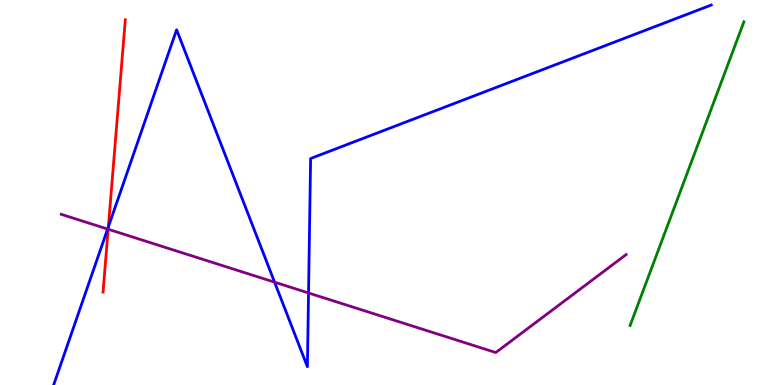[{'lines': ['blue', 'red'], 'intersections': [{'x': 1.4, 'y': 4.11}]}, {'lines': ['green', 'red'], 'intersections': []}, {'lines': ['purple', 'red'], 'intersections': [{'x': 1.4, 'y': 4.05}]}, {'lines': ['blue', 'green'], 'intersections': []}, {'lines': ['blue', 'purple'], 'intersections': [{'x': 1.39, 'y': 4.05}, {'x': 3.54, 'y': 2.67}, {'x': 3.98, 'y': 2.39}]}, {'lines': ['green', 'purple'], 'intersections': []}]